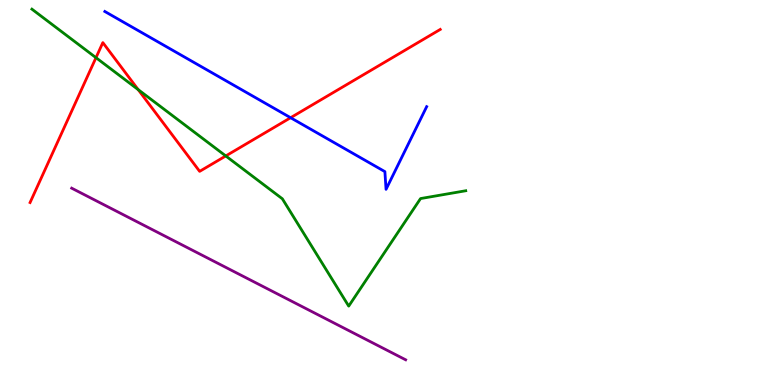[{'lines': ['blue', 'red'], 'intersections': [{'x': 3.75, 'y': 6.94}]}, {'lines': ['green', 'red'], 'intersections': [{'x': 1.24, 'y': 8.5}, {'x': 1.78, 'y': 7.67}, {'x': 2.91, 'y': 5.95}]}, {'lines': ['purple', 'red'], 'intersections': []}, {'lines': ['blue', 'green'], 'intersections': []}, {'lines': ['blue', 'purple'], 'intersections': []}, {'lines': ['green', 'purple'], 'intersections': []}]